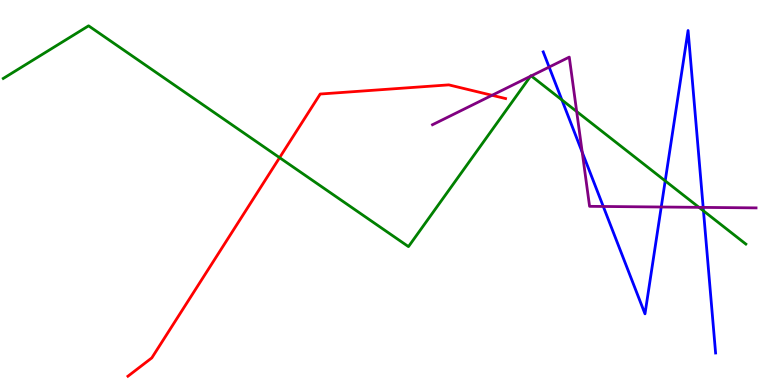[{'lines': ['blue', 'red'], 'intersections': []}, {'lines': ['green', 'red'], 'intersections': [{'x': 3.61, 'y': 5.9}]}, {'lines': ['purple', 'red'], 'intersections': [{'x': 6.35, 'y': 7.52}]}, {'lines': ['blue', 'green'], 'intersections': [{'x': 7.25, 'y': 7.4}, {'x': 8.58, 'y': 5.3}, {'x': 9.08, 'y': 4.52}]}, {'lines': ['blue', 'purple'], 'intersections': [{'x': 7.09, 'y': 8.26}, {'x': 7.51, 'y': 6.05}, {'x': 7.78, 'y': 4.64}, {'x': 8.53, 'y': 4.62}, {'x': 9.07, 'y': 4.61}]}, {'lines': ['green', 'purple'], 'intersections': [{'x': 6.85, 'y': 8.02}, {'x': 6.85, 'y': 8.03}, {'x': 7.44, 'y': 7.1}, {'x': 9.02, 'y': 4.61}]}]